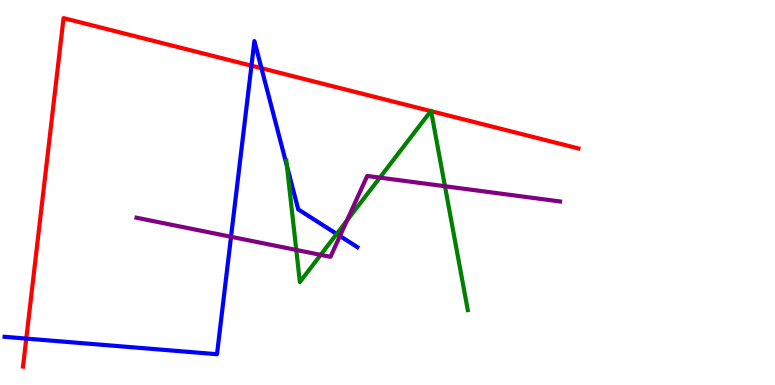[{'lines': ['blue', 'red'], 'intersections': [{'x': 0.339, 'y': 1.21}, {'x': 3.24, 'y': 8.29}, {'x': 3.37, 'y': 8.23}]}, {'lines': ['green', 'red'], 'intersections': [{'x': 5.56, 'y': 7.11}, {'x': 5.56, 'y': 7.11}]}, {'lines': ['purple', 'red'], 'intersections': []}, {'lines': ['blue', 'green'], 'intersections': [{'x': 3.7, 'y': 5.69}, {'x': 4.34, 'y': 3.92}]}, {'lines': ['blue', 'purple'], 'intersections': [{'x': 2.98, 'y': 3.85}, {'x': 4.39, 'y': 3.87}]}, {'lines': ['green', 'purple'], 'intersections': [{'x': 3.82, 'y': 3.51}, {'x': 4.14, 'y': 3.38}, {'x': 4.48, 'y': 4.27}, {'x': 4.9, 'y': 5.39}, {'x': 5.74, 'y': 5.16}]}]